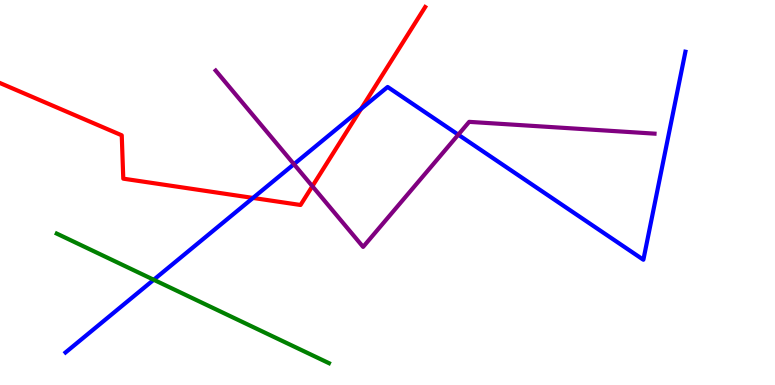[{'lines': ['blue', 'red'], 'intersections': [{'x': 3.26, 'y': 4.86}, {'x': 4.66, 'y': 7.17}]}, {'lines': ['green', 'red'], 'intersections': []}, {'lines': ['purple', 'red'], 'intersections': [{'x': 4.03, 'y': 5.16}]}, {'lines': ['blue', 'green'], 'intersections': [{'x': 1.98, 'y': 2.73}]}, {'lines': ['blue', 'purple'], 'intersections': [{'x': 3.79, 'y': 5.74}, {'x': 5.91, 'y': 6.5}]}, {'lines': ['green', 'purple'], 'intersections': []}]